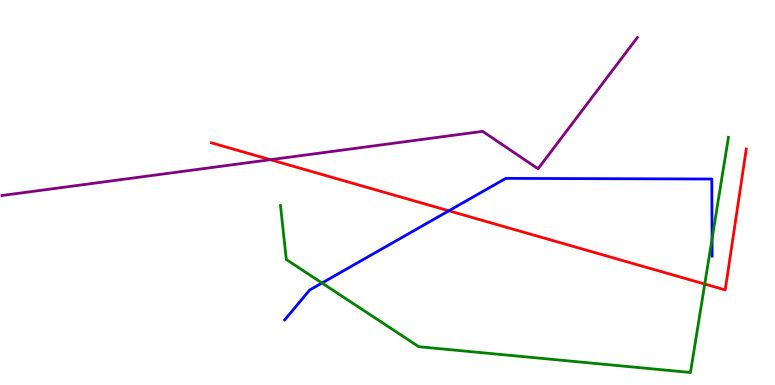[{'lines': ['blue', 'red'], 'intersections': [{'x': 5.79, 'y': 4.52}]}, {'lines': ['green', 'red'], 'intersections': [{'x': 9.09, 'y': 2.62}]}, {'lines': ['purple', 'red'], 'intersections': [{'x': 3.49, 'y': 5.85}]}, {'lines': ['blue', 'green'], 'intersections': [{'x': 4.16, 'y': 2.65}, {'x': 9.19, 'y': 3.8}]}, {'lines': ['blue', 'purple'], 'intersections': []}, {'lines': ['green', 'purple'], 'intersections': []}]